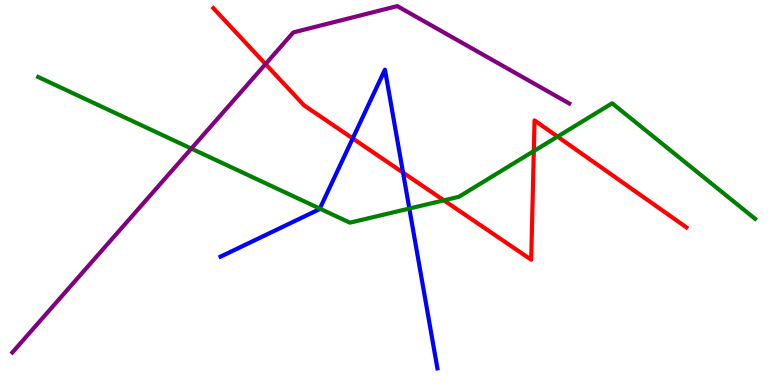[{'lines': ['blue', 'red'], 'intersections': [{'x': 4.55, 'y': 6.4}, {'x': 5.2, 'y': 5.52}]}, {'lines': ['green', 'red'], 'intersections': [{'x': 5.73, 'y': 4.8}, {'x': 6.89, 'y': 6.08}, {'x': 7.19, 'y': 6.45}]}, {'lines': ['purple', 'red'], 'intersections': [{'x': 3.43, 'y': 8.34}]}, {'lines': ['blue', 'green'], 'intersections': [{'x': 4.13, 'y': 4.58}, {'x': 5.28, 'y': 4.58}]}, {'lines': ['blue', 'purple'], 'intersections': []}, {'lines': ['green', 'purple'], 'intersections': [{'x': 2.47, 'y': 6.14}]}]